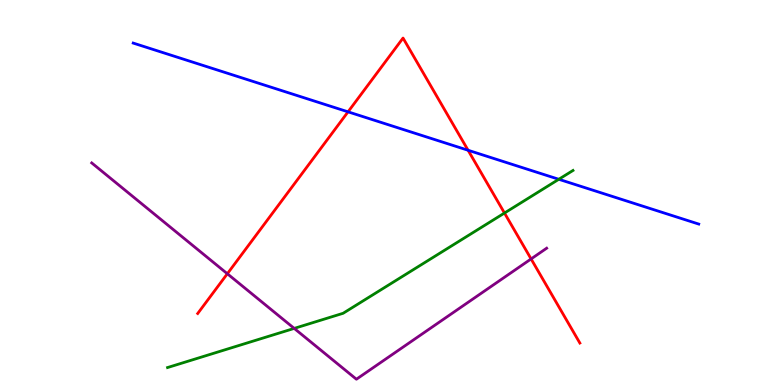[{'lines': ['blue', 'red'], 'intersections': [{'x': 4.49, 'y': 7.1}, {'x': 6.04, 'y': 6.1}]}, {'lines': ['green', 'red'], 'intersections': [{'x': 6.51, 'y': 4.47}]}, {'lines': ['purple', 'red'], 'intersections': [{'x': 2.93, 'y': 2.89}, {'x': 6.85, 'y': 3.27}]}, {'lines': ['blue', 'green'], 'intersections': [{'x': 7.21, 'y': 5.34}]}, {'lines': ['blue', 'purple'], 'intersections': []}, {'lines': ['green', 'purple'], 'intersections': [{'x': 3.8, 'y': 1.47}]}]